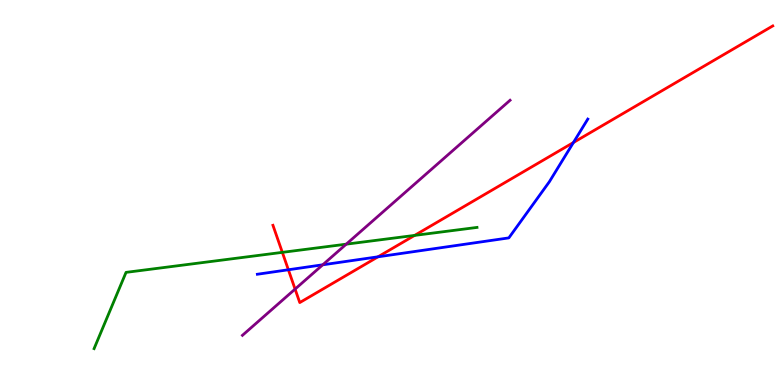[{'lines': ['blue', 'red'], 'intersections': [{'x': 3.72, 'y': 2.99}, {'x': 4.88, 'y': 3.33}, {'x': 7.4, 'y': 6.3}]}, {'lines': ['green', 'red'], 'intersections': [{'x': 3.64, 'y': 3.45}, {'x': 5.35, 'y': 3.89}]}, {'lines': ['purple', 'red'], 'intersections': [{'x': 3.81, 'y': 2.49}]}, {'lines': ['blue', 'green'], 'intersections': []}, {'lines': ['blue', 'purple'], 'intersections': [{'x': 4.16, 'y': 3.12}]}, {'lines': ['green', 'purple'], 'intersections': [{'x': 4.47, 'y': 3.66}]}]